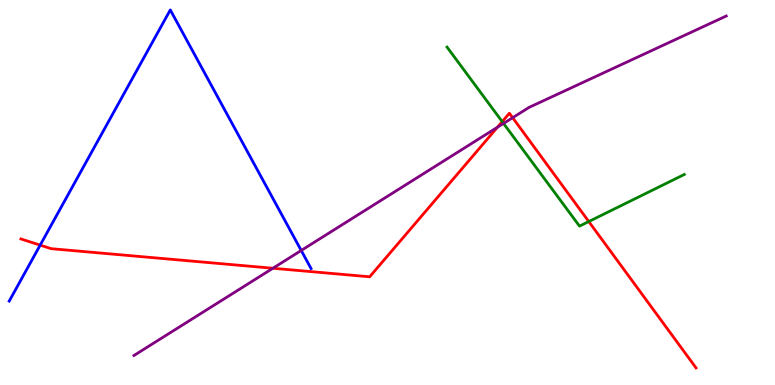[{'lines': ['blue', 'red'], 'intersections': [{'x': 0.518, 'y': 3.63}]}, {'lines': ['green', 'red'], 'intersections': [{'x': 6.48, 'y': 6.84}, {'x': 7.6, 'y': 4.25}]}, {'lines': ['purple', 'red'], 'intersections': [{'x': 3.52, 'y': 3.03}, {'x': 6.42, 'y': 6.69}, {'x': 6.61, 'y': 6.94}]}, {'lines': ['blue', 'green'], 'intersections': []}, {'lines': ['blue', 'purple'], 'intersections': [{'x': 3.89, 'y': 3.49}]}, {'lines': ['green', 'purple'], 'intersections': [{'x': 6.5, 'y': 6.79}]}]